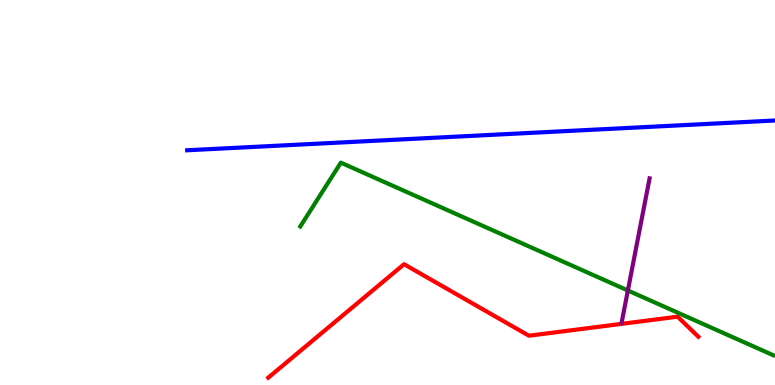[{'lines': ['blue', 'red'], 'intersections': []}, {'lines': ['green', 'red'], 'intersections': []}, {'lines': ['purple', 'red'], 'intersections': []}, {'lines': ['blue', 'green'], 'intersections': []}, {'lines': ['blue', 'purple'], 'intersections': []}, {'lines': ['green', 'purple'], 'intersections': [{'x': 8.1, 'y': 2.46}]}]